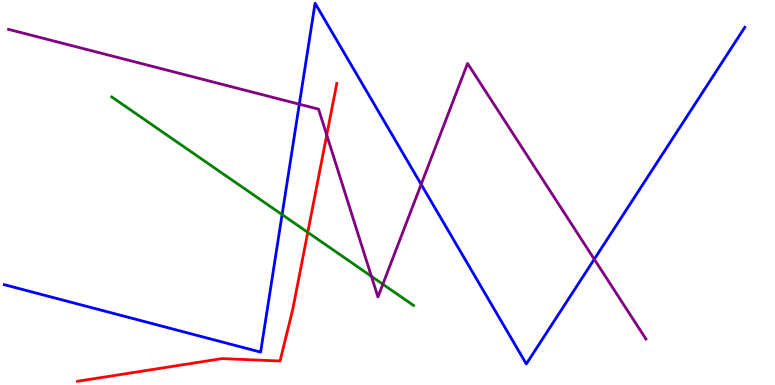[{'lines': ['blue', 'red'], 'intersections': []}, {'lines': ['green', 'red'], 'intersections': [{'x': 3.97, 'y': 3.96}]}, {'lines': ['purple', 'red'], 'intersections': [{'x': 4.22, 'y': 6.49}]}, {'lines': ['blue', 'green'], 'intersections': [{'x': 3.64, 'y': 4.43}]}, {'lines': ['blue', 'purple'], 'intersections': [{'x': 3.86, 'y': 7.29}, {'x': 5.43, 'y': 5.21}, {'x': 7.67, 'y': 3.27}]}, {'lines': ['green', 'purple'], 'intersections': [{'x': 4.79, 'y': 2.82}, {'x': 4.94, 'y': 2.62}]}]